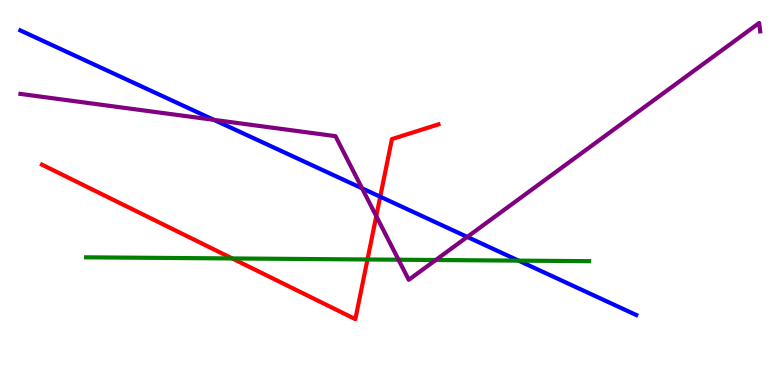[{'lines': ['blue', 'red'], 'intersections': [{'x': 4.91, 'y': 4.89}]}, {'lines': ['green', 'red'], 'intersections': [{'x': 3.0, 'y': 3.29}, {'x': 4.74, 'y': 3.26}]}, {'lines': ['purple', 'red'], 'intersections': [{'x': 4.86, 'y': 4.39}]}, {'lines': ['blue', 'green'], 'intersections': [{'x': 6.69, 'y': 3.23}]}, {'lines': ['blue', 'purple'], 'intersections': [{'x': 2.76, 'y': 6.89}, {'x': 4.67, 'y': 5.11}, {'x': 6.03, 'y': 3.85}]}, {'lines': ['green', 'purple'], 'intersections': [{'x': 5.14, 'y': 3.25}, {'x': 5.62, 'y': 3.25}]}]